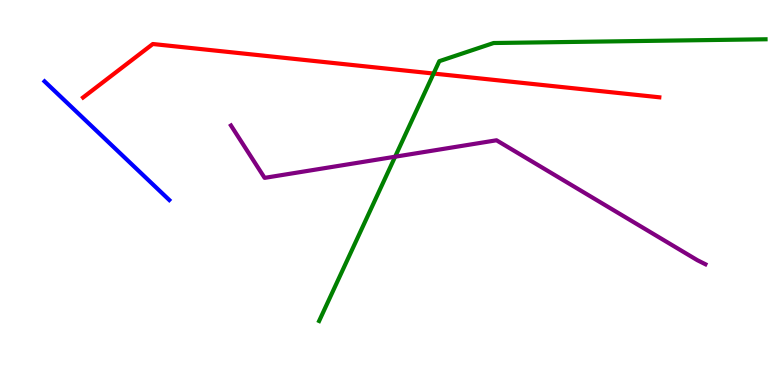[{'lines': ['blue', 'red'], 'intersections': []}, {'lines': ['green', 'red'], 'intersections': [{'x': 5.59, 'y': 8.09}]}, {'lines': ['purple', 'red'], 'intersections': []}, {'lines': ['blue', 'green'], 'intersections': []}, {'lines': ['blue', 'purple'], 'intersections': []}, {'lines': ['green', 'purple'], 'intersections': [{'x': 5.1, 'y': 5.93}]}]